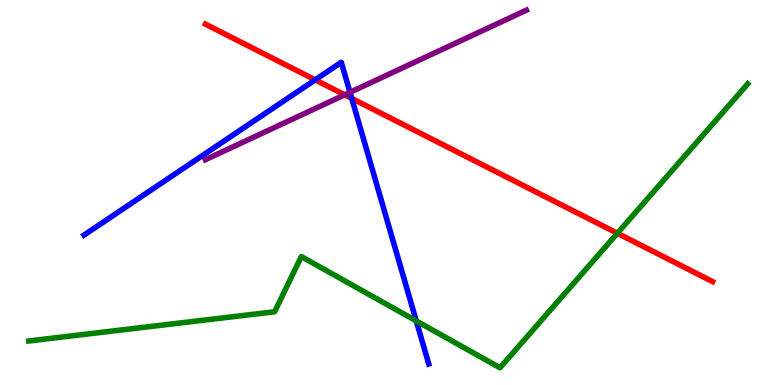[{'lines': ['blue', 'red'], 'intersections': [{'x': 4.07, 'y': 7.93}, {'x': 4.54, 'y': 7.44}]}, {'lines': ['green', 'red'], 'intersections': [{'x': 7.97, 'y': 3.94}]}, {'lines': ['purple', 'red'], 'intersections': [{'x': 4.45, 'y': 7.54}]}, {'lines': ['blue', 'green'], 'intersections': [{'x': 5.37, 'y': 1.66}]}, {'lines': ['blue', 'purple'], 'intersections': [{'x': 4.52, 'y': 7.6}]}, {'lines': ['green', 'purple'], 'intersections': []}]